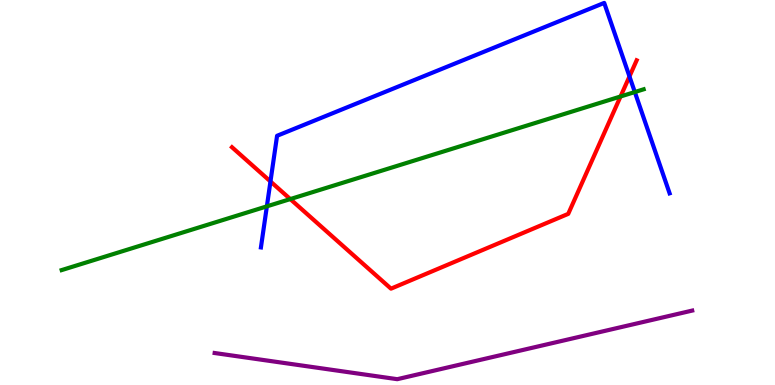[{'lines': ['blue', 'red'], 'intersections': [{'x': 3.49, 'y': 5.29}, {'x': 8.12, 'y': 8.01}]}, {'lines': ['green', 'red'], 'intersections': [{'x': 3.75, 'y': 4.83}, {'x': 8.01, 'y': 7.49}]}, {'lines': ['purple', 'red'], 'intersections': []}, {'lines': ['blue', 'green'], 'intersections': [{'x': 3.44, 'y': 4.64}, {'x': 8.19, 'y': 7.61}]}, {'lines': ['blue', 'purple'], 'intersections': []}, {'lines': ['green', 'purple'], 'intersections': []}]